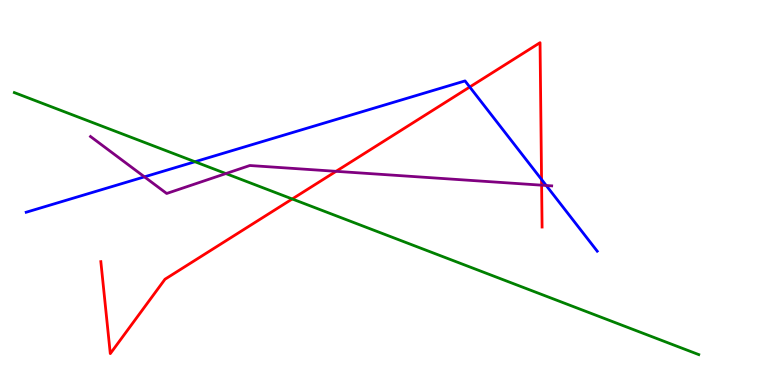[{'lines': ['blue', 'red'], 'intersections': [{'x': 6.06, 'y': 7.74}, {'x': 6.99, 'y': 5.34}]}, {'lines': ['green', 'red'], 'intersections': [{'x': 3.77, 'y': 4.83}]}, {'lines': ['purple', 'red'], 'intersections': [{'x': 4.34, 'y': 5.55}, {'x': 6.99, 'y': 5.19}]}, {'lines': ['blue', 'green'], 'intersections': [{'x': 2.52, 'y': 5.8}]}, {'lines': ['blue', 'purple'], 'intersections': [{'x': 1.86, 'y': 5.41}, {'x': 7.05, 'y': 5.18}]}, {'lines': ['green', 'purple'], 'intersections': [{'x': 2.91, 'y': 5.49}]}]